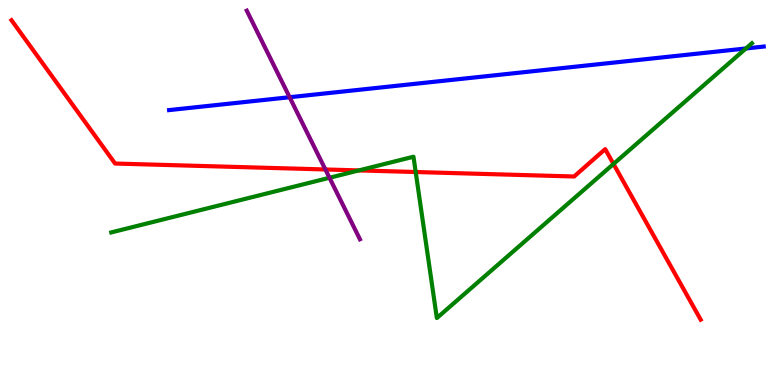[{'lines': ['blue', 'red'], 'intersections': []}, {'lines': ['green', 'red'], 'intersections': [{'x': 4.63, 'y': 5.57}, {'x': 5.36, 'y': 5.53}, {'x': 7.92, 'y': 5.74}]}, {'lines': ['purple', 'red'], 'intersections': [{'x': 4.2, 'y': 5.6}]}, {'lines': ['blue', 'green'], 'intersections': [{'x': 9.62, 'y': 8.74}]}, {'lines': ['blue', 'purple'], 'intersections': [{'x': 3.74, 'y': 7.47}]}, {'lines': ['green', 'purple'], 'intersections': [{'x': 4.25, 'y': 5.38}]}]